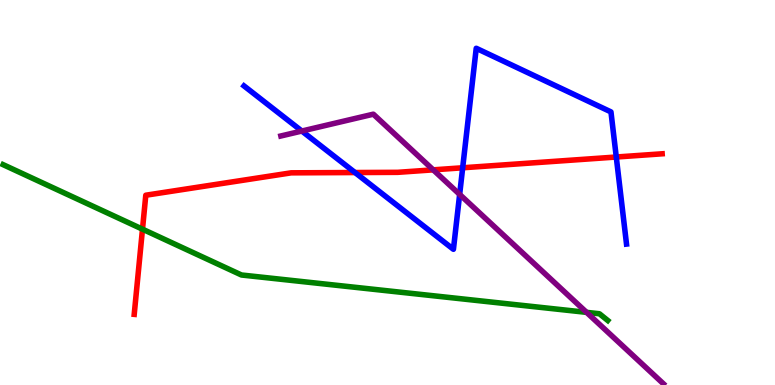[{'lines': ['blue', 'red'], 'intersections': [{'x': 4.58, 'y': 5.52}, {'x': 5.97, 'y': 5.64}, {'x': 7.95, 'y': 5.92}]}, {'lines': ['green', 'red'], 'intersections': [{'x': 1.84, 'y': 4.05}]}, {'lines': ['purple', 'red'], 'intersections': [{'x': 5.59, 'y': 5.59}]}, {'lines': ['blue', 'green'], 'intersections': []}, {'lines': ['blue', 'purple'], 'intersections': [{'x': 3.89, 'y': 6.6}, {'x': 5.93, 'y': 4.95}]}, {'lines': ['green', 'purple'], 'intersections': [{'x': 7.57, 'y': 1.89}]}]